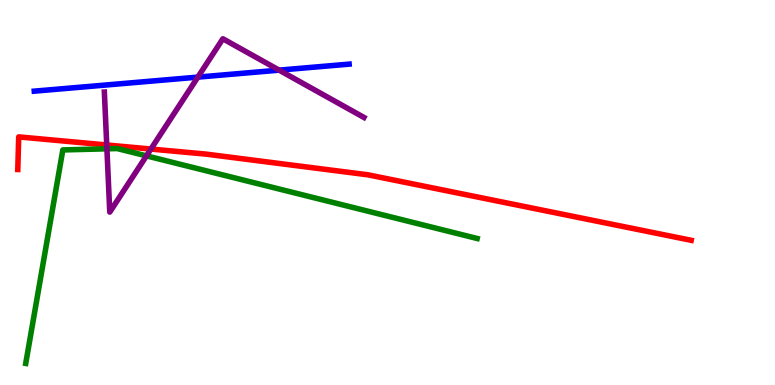[{'lines': ['blue', 'red'], 'intersections': []}, {'lines': ['green', 'red'], 'intersections': []}, {'lines': ['purple', 'red'], 'intersections': [{'x': 1.38, 'y': 6.23}, {'x': 1.95, 'y': 6.13}]}, {'lines': ['blue', 'green'], 'intersections': []}, {'lines': ['blue', 'purple'], 'intersections': [{'x': 2.55, 'y': 8.0}, {'x': 3.6, 'y': 8.18}]}, {'lines': ['green', 'purple'], 'intersections': [{'x': 1.38, 'y': 6.13}, {'x': 1.89, 'y': 5.95}]}]